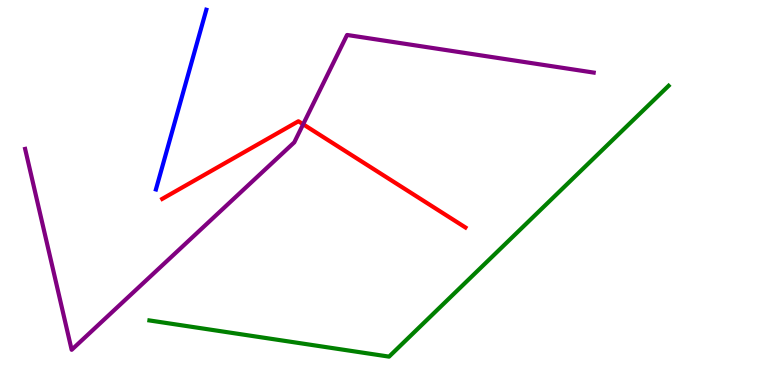[{'lines': ['blue', 'red'], 'intersections': []}, {'lines': ['green', 'red'], 'intersections': []}, {'lines': ['purple', 'red'], 'intersections': [{'x': 3.91, 'y': 6.77}]}, {'lines': ['blue', 'green'], 'intersections': []}, {'lines': ['blue', 'purple'], 'intersections': []}, {'lines': ['green', 'purple'], 'intersections': []}]